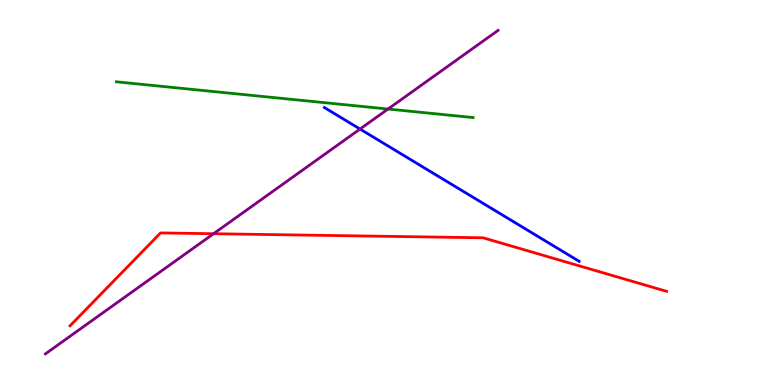[{'lines': ['blue', 'red'], 'intersections': []}, {'lines': ['green', 'red'], 'intersections': []}, {'lines': ['purple', 'red'], 'intersections': [{'x': 2.76, 'y': 3.93}]}, {'lines': ['blue', 'green'], 'intersections': []}, {'lines': ['blue', 'purple'], 'intersections': [{'x': 4.65, 'y': 6.65}]}, {'lines': ['green', 'purple'], 'intersections': [{'x': 5.01, 'y': 7.17}]}]